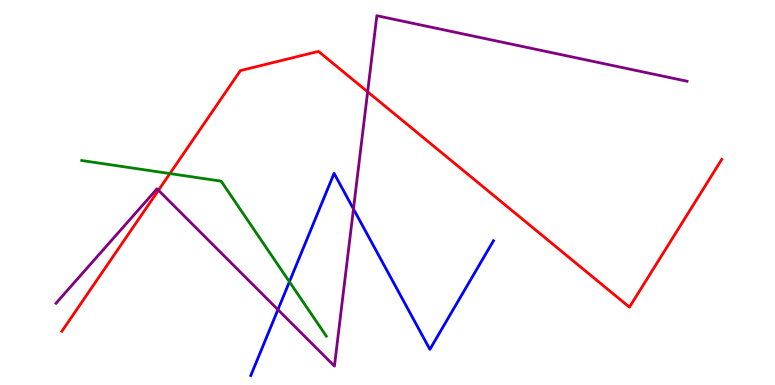[{'lines': ['blue', 'red'], 'intersections': []}, {'lines': ['green', 'red'], 'intersections': [{'x': 2.19, 'y': 5.49}]}, {'lines': ['purple', 'red'], 'intersections': [{'x': 2.04, 'y': 5.06}, {'x': 4.74, 'y': 7.61}]}, {'lines': ['blue', 'green'], 'intersections': [{'x': 3.73, 'y': 2.68}]}, {'lines': ['blue', 'purple'], 'intersections': [{'x': 3.59, 'y': 1.96}, {'x': 4.56, 'y': 4.57}]}, {'lines': ['green', 'purple'], 'intersections': []}]